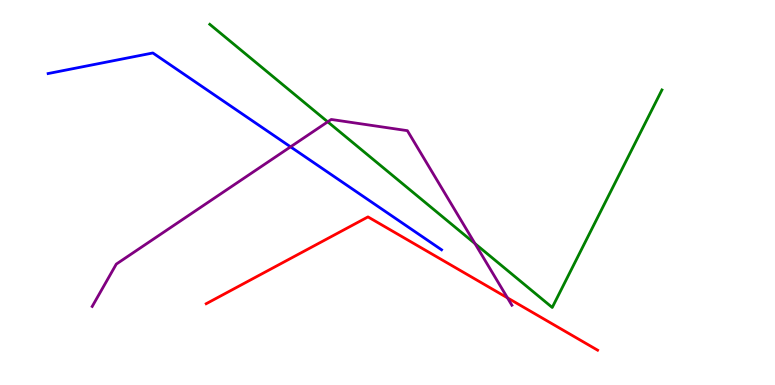[{'lines': ['blue', 'red'], 'intersections': []}, {'lines': ['green', 'red'], 'intersections': []}, {'lines': ['purple', 'red'], 'intersections': [{'x': 6.55, 'y': 2.26}]}, {'lines': ['blue', 'green'], 'intersections': []}, {'lines': ['blue', 'purple'], 'intersections': [{'x': 3.75, 'y': 6.19}]}, {'lines': ['green', 'purple'], 'intersections': [{'x': 4.23, 'y': 6.84}, {'x': 6.13, 'y': 3.67}]}]